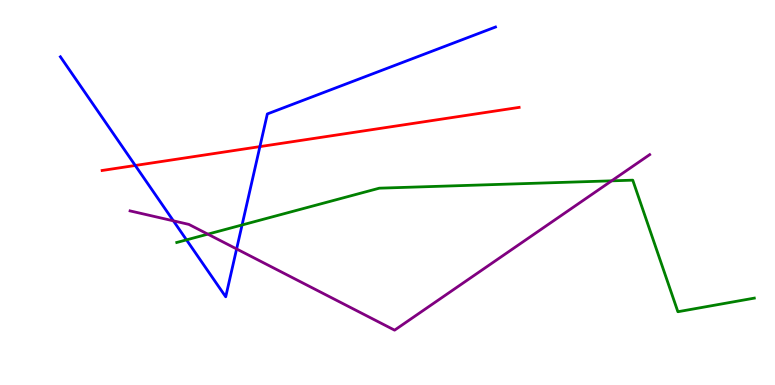[{'lines': ['blue', 'red'], 'intersections': [{'x': 1.75, 'y': 5.7}, {'x': 3.35, 'y': 6.19}]}, {'lines': ['green', 'red'], 'intersections': []}, {'lines': ['purple', 'red'], 'intersections': []}, {'lines': ['blue', 'green'], 'intersections': [{'x': 2.41, 'y': 3.77}, {'x': 3.12, 'y': 4.16}]}, {'lines': ['blue', 'purple'], 'intersections': [{'x': 2.24, 'y': 4.26}, {'x': 3.05, 'y': 3.53}]}, {'lines': ['green', 'purple'], 'intersections': [{'x': 2.68, 'y': 3.92}, {'x': 7.89, 'y': 5.3}]}]